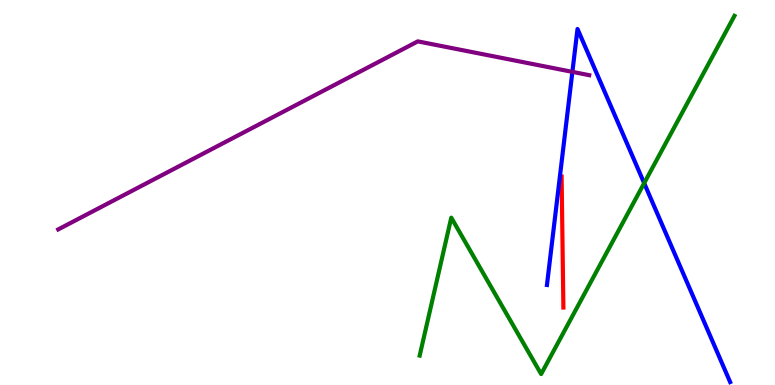[{'lines': ['blue', 'red'], 'intersections': []}, {'lines': ['green', 'red'], 'intersections': []}, {'lines': ['purple', 'red'], 'intersections': []}, {'lines': ['blue', 'green'], 'intersections': [{'x': 8.31, 'y': 5.24}]}, {'lines': ['blue', 'purple'], 'intersections': [{'x': 7.39, 'y': 8.13}]}, {'lines': ['green', 'purple'], 'intersections': []}]